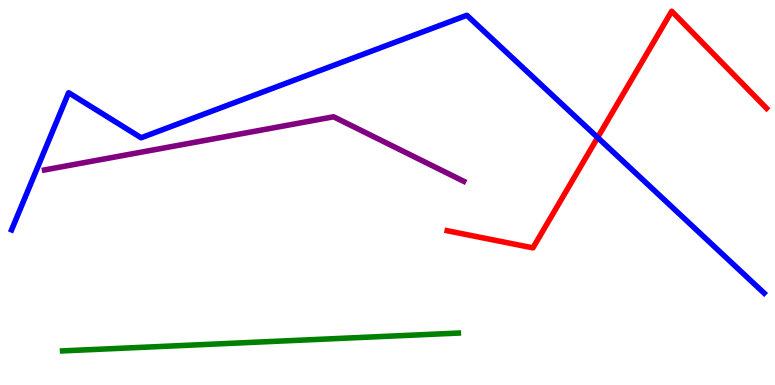[{'lines': ['blue', 'red'], 'intersections': [{'x': 7.71, 'y': 6.43}]}, {'lines': ['green', 'red'], 'intersections': []}, {'lines': ['purple', 'red'], 'intersections': []}, {'lines': ['blue', 'green'], 'intersections': []}, {'lines': ['blue', 'purple'], 'intersections': []}, {'lines': ['green', 'purple'], 'intersections': []}]